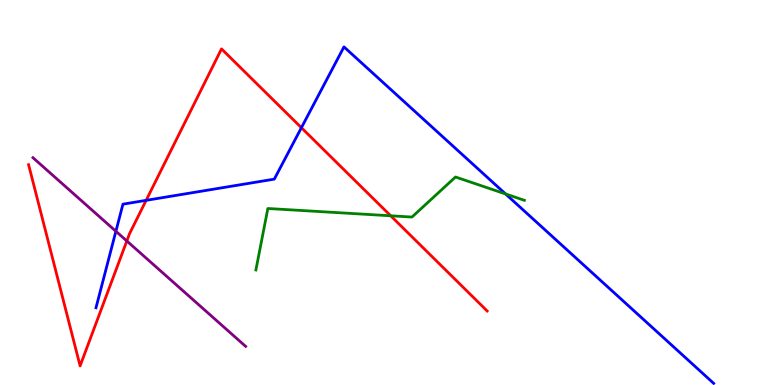[{'lines': ['blue', 'red'], 'intersections': [{'x': 1.89, 'y': 4.8}, {'x': 3.89, 'y': 6.68}]}, {'lines': ['green', 'red'], 'intersections': [{'x': 5.04, 'y': 4.4}]}, {'lines': ['purple', 'red'], 'intersections': [{'x': 1.64, 'y': 3.74}]}, {'lines': ['blue', 'green'], 'intersections': [{'x': 6.52, 'y': 4.96}]}, {'lines': ['blue', 'purple'], 'intersections': [{'x': 1.5, 'y': 3.99}]}, {'lines': ['green', 'purple'], 'intersections': []}]